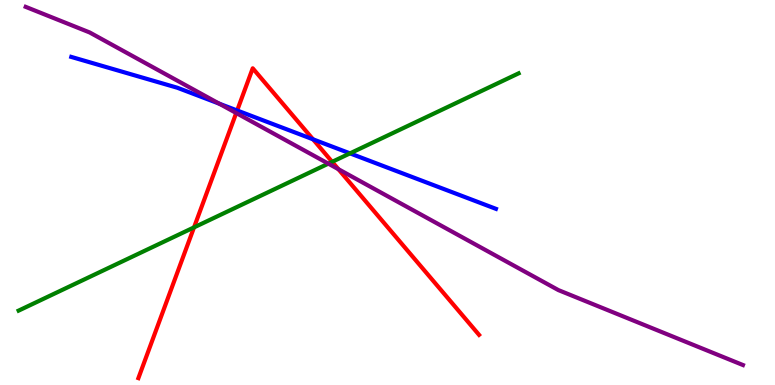[{'lines': ['blue', 'red'], 'intersections': [{'x': 3.06, 'y': 7.13}, {'x': 4.04, 'y': 6.38}]}, {'lines': ['green', 'red'], 'intersections': [{'x': 2.5, 'y': 4.09}, {'x': 4.29, 'y': 5.8}]}, {'lines': ['purple', 'red'], 'intersections': [{'x': 3.05, 'y': 7.06}, {'x': 4.37, 'y': 5.61}]}, {'lines': ['blue', 'green'], 'intersections': [{'x': 4.52, 'y': 6.02}]}, {'lines': ['blue', 'purple'], 'intersections': [{'x': 2.83, 'y': 7.31}]}, {'lines': ['green', 'purple'], 'intersections': [{'x': 4.24, 'y': 5.75}]}]